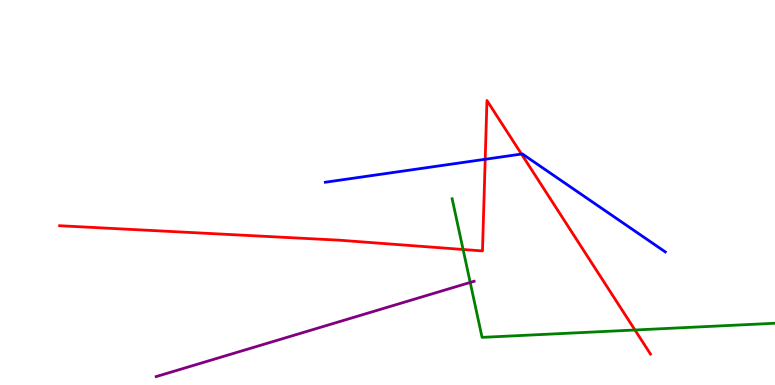[{'lines': ['blue', 'red'], 'intersections': [{'x': 6.26, 'y': 5.86}, {'x': 6.73, 'y': 6.0}]}, {'lines': ['green', 'red'], 'intersections': [{'x': 5.98, 'y': 3.52}, {'x': 8.19, 'y': 1.43}]}, {'lines': ['purple', 'red'], 'intersections': []}, {'lines': ['blue', 'green'], 'intersections': []}, {'lines': ['blue', 'purple'], 'intersections': []}, {'lines': ['green', 'purple'], 'intersections': [{'x': 6.07, 'y': 2.66}]}]